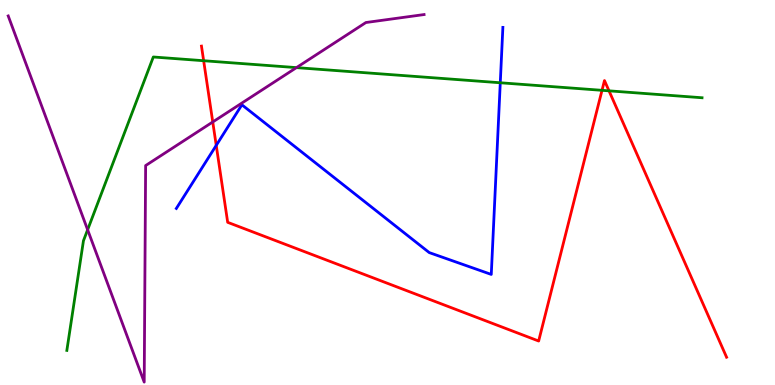[{'lines': ['blue', 'red'], 'intersections': [{'x': 2.79, 'y': 6.22}]}, {'lines': ['green', 'red'], 'intersections': [{'x': 2.63, 'y': 8.42}, {'x': 7.77, 'y': 7.65}, {'x': 7.86, 'y': 7.64}]}, {'lines': ['purple', 'red'], 'intersections': [{'x': 2.75, 'y': 6.83}]}, {'lines': ['blue', 'green'], 'intersections': [{'x': 6.46, 'y': 7.85}]}, {'lines': ['blue', 'purple'], 'intersections': []}, {'lines': ['green', 'purple'], 'intersections': [{'x': 1.13, 'y': 4.03}, {'x': 3.83, 'y': 8.24}]}]